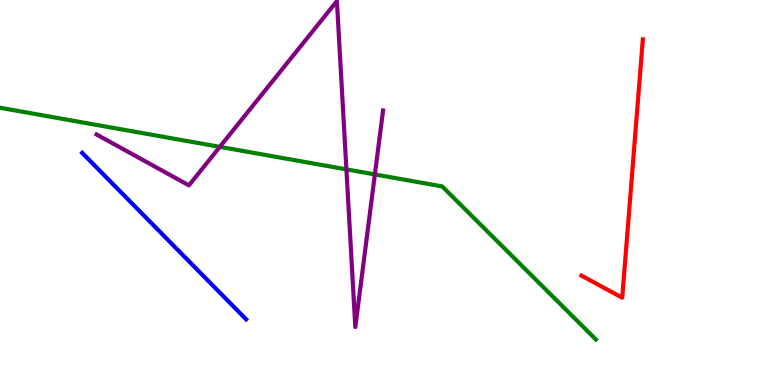[{'lines': ['blue', 'red'], 'intersections': []}, {'lines': ['green', 'red'], 'intersections': []}, {'lines': ['purple', 'red'], 'intersections': []}, {'lines': ['blue', 'green'], 'intersections': []}, {'lines': ['blue', 'purple'], 'intersections': []}, {'lines': ['green', 'purple'], 'intersections': [{'x': 2.84, 'y': 6.19}, {'x': 4.47, 'y': 5.6}, {'x': 4.84, 'y': 5.47}]}]